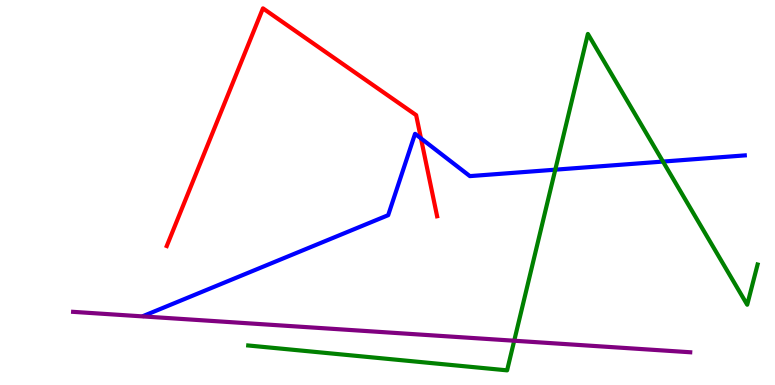[{'lines': ['blue', 'red'], 'intersections': [{'x': 5.43, 'y': 6.41}]}, {'lines': ['green', 'red'], 'intersections': []}, {'lines': ['purple', 'red'], 'intersections': []}, {'lines': ['blue', 'green'], 'intersections': [{'x': 7.16, 'y': 5.59}, {'x': 8.55, 'y': 5.8}]}, {'lines': ['blue', 'purple'], 'intersections': []}, {'lines': ['green', 'purple'], 'intersections': [{'x': 6.63, 'y': 1.15}]}]